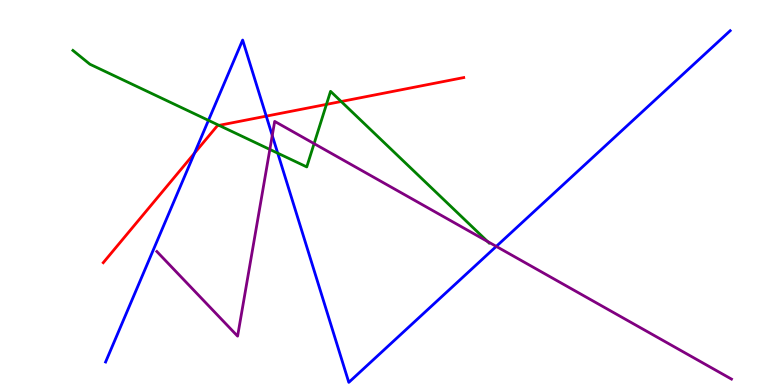[{'lines': ['blue', 'red'], 'intersections': [{'x': 2.51, 'y': 6.02}, {'x': 3.44, 'y': 6.98}]}, {'lines': ['green', 'red'], 'intersections': [{'x': 2.83, 'y': 6.74}, {'x': 4.21, 'y': 7.29}, {'x': 4.4, 'y': 7.36}]}, {'lines': ['purple', 'red'], 'intersections': []}, {'lines': ['blue', 'green'], 'intersections': [{'x': 2.69, 'y': 6.87}, {'x': 3.58, 'y': 6.02}]}, {'lines': ['blue', 'purple'], 'intersections': [{'x': 3.51, 'y': 6.48}, {'x': 6.4, 'y': 3.6}]}, {'lines': ['green', 'purple'], 'intersections': [{'x': 3.48, 'y': 6.12}, {'x': 4.05, 'y': 6.27}, {'x': 6.29, 'y': 3.73}]}]